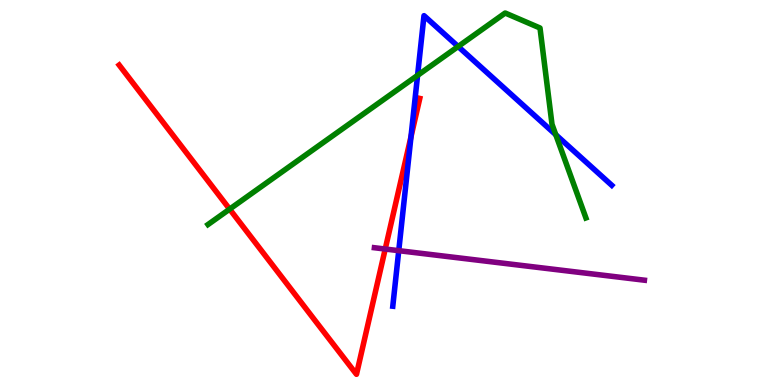[{'lines': ['blue', 'red'], 'intersections': [{'x': 5.3, 'y': 6.45}]}, {'lines': ['green', 'red'], 'intersections': [{'x': 2.96, 'y': 4.57}]}, {'lines': ['purple', 'red'], 'intersections': [{'x': 4.97, 'y': 3.53}]}, {'lines': ['blue', 'green'], 'intersections': [{'x': 5.39, 'y': 8.04}, {'x': 5.91, 'y': 8.79}, {'x': 7.17, 'y': 6.5}]}, {'lines': ['blue', 'purple'], 'intersections': [{'x': 5.15, 'y': 3.49}]}, {'lines': ['green', 'purple'], 'intersections': []}]